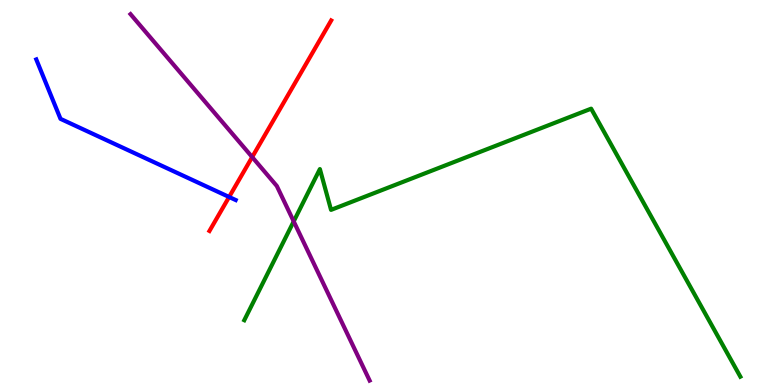[{'lines': ['blue', 'red'], 'intersections': [{'x': 2.96, 'y': 4.88}]}, {'lines': ['green', 'red'], 'intersections': []}, {'lines': ['purple', 'red'], 'intersections': [{'x': 3.25, 'y': 5.92}]}, {'lines': ['blue', 'green'], 'intersections': []}, {'lines': ['blue', 'purple'], 'intersections': []}, {'lines': ['green', 'purple'], 'intersections': [{'x': 3.79, 'y': 4.25}]}]